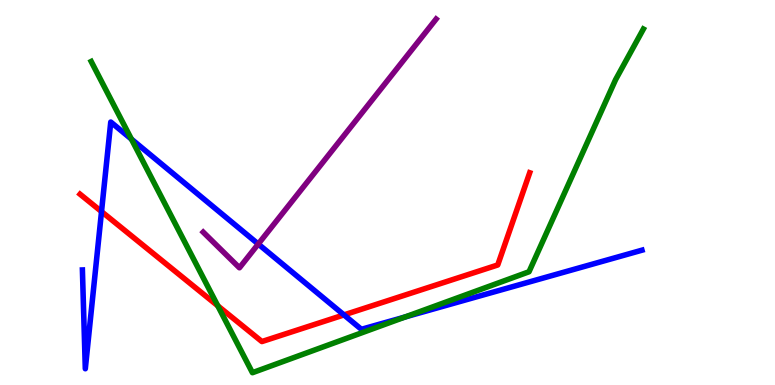[{'lines': ['blue', 'red'], 'intersections': [{'x': 1.31, 'y': 4.5}, {'x': 4.44, 'y': 1.82}]}, {'lines': ['green', 'red'], 'intersections': [{'x': 2.81, 'y': 2.06}]}, {'lines': ['purple', 'red'], 'intersections': []}, {'lines': ['blue', 'green'], 'intersections': [{'x': 1.7, 'y': 6.39}, {'x': 5.23, 'y': 1.77}]}, {'lines': ['blue', 'purple'], 'intersections': [{'x': 3.33, 'y': 3.66}]}, {'lines': ['green', 'purple'], 'intersections': []}]